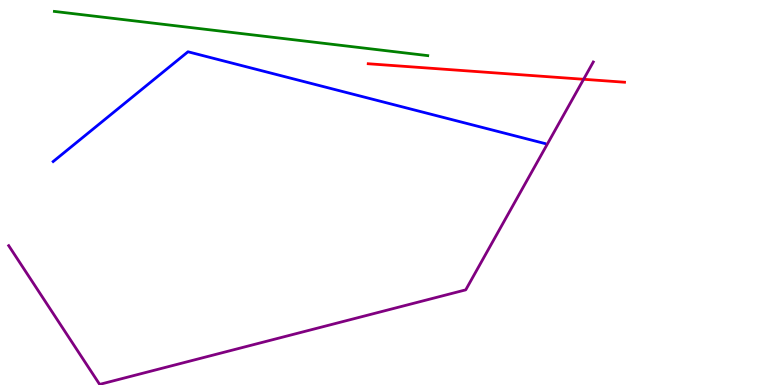[{'lines': ['blue', 'red'], 'intersections': []}, {'lines': ['green', 'red'], 'intersections': []}, {'lines': ['purple', 'red'], 'intersections': [{'x': 7.53, 'y': 7.94}]}, {'lines': ['blue', 'green'], 'intersections': []}, {'lines': ['blue', 'purple'], 'intersections': []}, {'lines': ['green', 'purple'], 'intersections': []}]